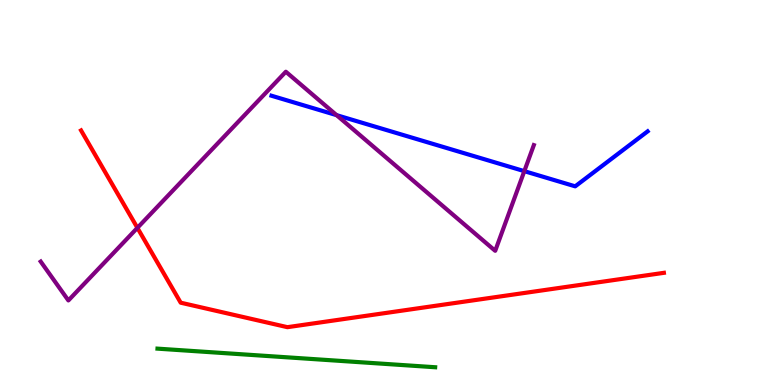[{'lines': ['blue', 'red'], 'intersections': []}, {'lines': ['green', 'red'], 'intersections': []}, {'lines': ['purple', 'red'], 'intersections': [{'x': 1.77, 'y': 4.08}]}, {'lines': ['blue', 'green'], 'intersections': []}, {'lines': ['blue', 'purple'], 'intersections': [{'x': 4.34, 'y': 7.01}, {'x': 6.77, 'y': 5.55}]}, {'lines': ['green', 'purple'], 'intersections': []}]